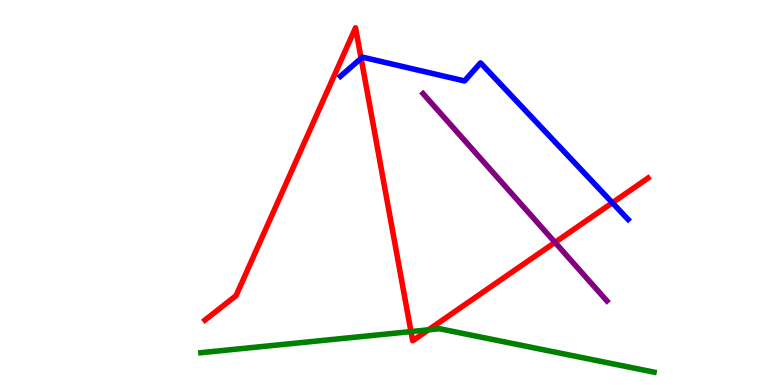[{'lines': ['blue', 'red'], 'intersections': [{'x': 4.66, 'y': 8.48}, {'x': 7.9, 'y': 4.73}]}, {'lines': ['green', 'red'], 'intersections': [{'x': 5.3, 'y': 1.39}, {'x': 5.53, 'y': 1.43}]}, {'lines': ['purple', 'red'], 'intersections': [{'x': 7.16, 'y': 3.7}]}, {'lines': ['blue', 'green'], 'intersections': []}, {'lines': ['blue', 'purple'], 'intersections': []}, {'lines': ['green', 'purple'], 'intersections': []}]